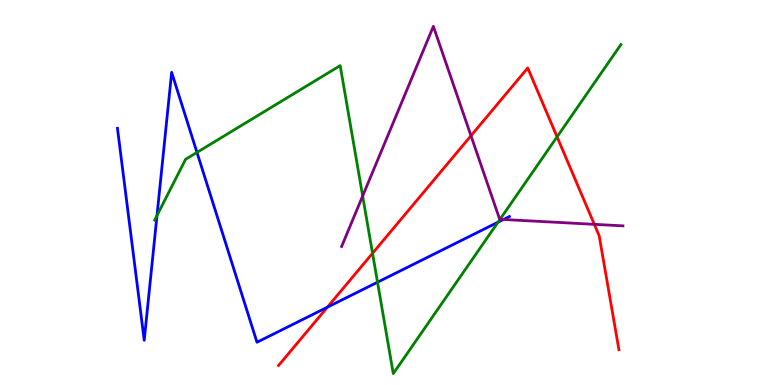[{'lines': ['blue', 'red'], 'intersections': [{'x': 4.22, 'y': 2.02}]}, {'lines': ['green', 'red'], 'intersections': [{'x': 4.81, 'y': 3.42}, {'x': 7.19, 'y': 6.45}]}, {'lines': ['purple', 'red'], 'intersections': [{'x': 6.08, 'y': 6.47}, {'x': 7.67, 'y': 4.17}]}, {'lines': ['blue', 'green'], 'intersections': [{'x': 2.03, 'y': 4.4}, {'x': 2.54, 'y': 6.04}, {'x': 4.87, 'y': 2.67}, {'x': 6.43, 'y': 4.23}]}, {'lines': ['blue', 'purple'], 'intersections': [{'x': 6.5, 'y': 4.3}]}, {'lines': ['green', 'purple'], 'intersections': [{'x': 4.68, 'y': 4.91}, {'x': 6.45, 'y': 4.3}]}]